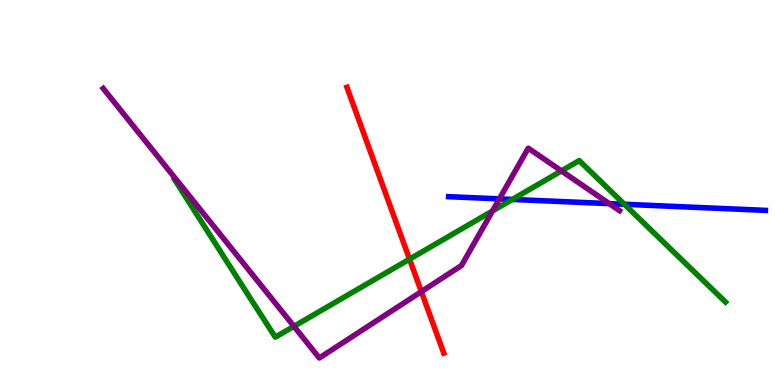[{'lines': ['blue', 'red'], 'intersections': []}, {'lines': ['green', 'red'], 'intersections': [{'x': 5.28, 'y': 3.27}]}, {'lines': ['purple', 'red'], 'intersections': [{'x': 5.44, 'y': 2.43}]}, {'lines': ['blue', 'green'], 'intersections': [{'x': 6.61, 'y': 4.82}, {'x': 8.06, 'y': 4.69}]}, {'lines': ['blue', 'purple'], 'intersections': [{'x': 6.44, 'y': 4.83}, {'x': 7.86, 'y': 4.71}]}, {'lines': ['green', 'purple'], 'intersections': [{'x': 3.79, 'y': 1.52}, {'x': 6.36, 'y': 4.52}, {'x': 7.24, 'y': 5.56}]}]